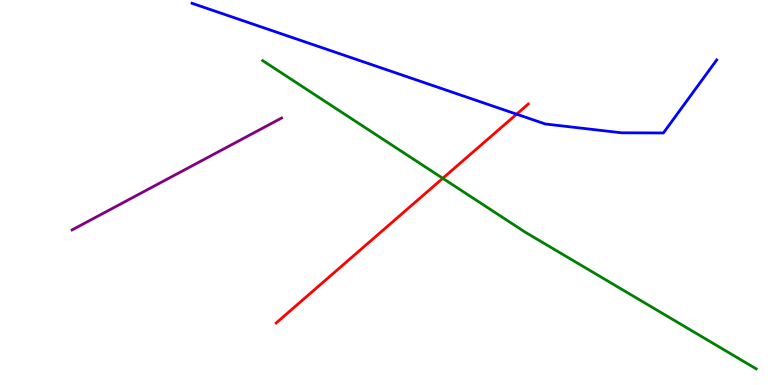[{'lines': ['blue', 'red'], 'intersections': [{'x': 6.67, 'y': 7.03}]}, {'lines': ['green', 'red'], 'intersections': [{'x': 5.71, 'y': 5.37}]}, {'lines': ['purple', 'red'], 'intersections': []}, {'lines': ['blue', 'green'], 'intersections': []}, {'lines': ['blue', 'purple'], 'intersections': []}, {'lines': ['green', 'purple'], 'intersections': []}]